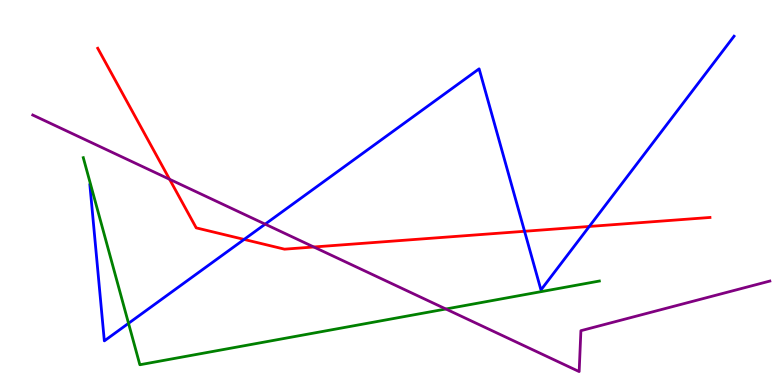[{'lines': ['blue', 'red'], 'intersections': [{'x': 3.15, 'y': 3.78}, {'x': 6.77, 'y': 3.99}, {'x': 7.6, 'y': 4.12}]}, {'lines': ['green', 'red'], 'intersections': []}, {'lines': ['purple', 'red'], 'intersections': [{'x': 2.19, 'y': 5.34}, {'x': 4.05, 'y': 3.58}]}, {'lines': ['blue', 'green'], 'intersections': [{'x': 1.66, 'y': 1.6}]}, {'lines': ['blue', 'purple'], 'intersections': [{'x': 3.42, 'y': 4.18}]}, {'lines': ['green', 'purple'], 'intersections': [{'x': 5.75, 'y': 1.97}]}]